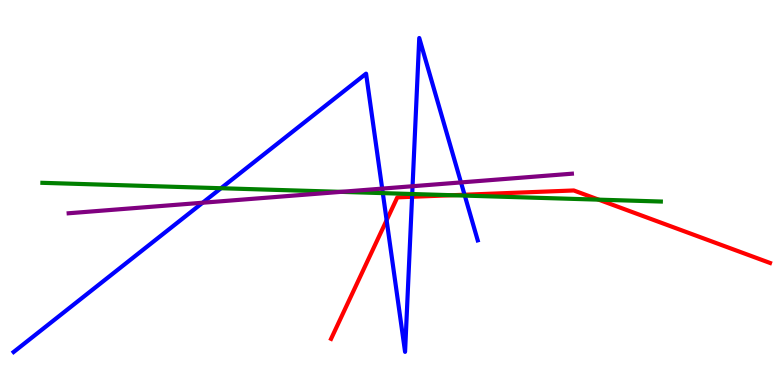[{'lines': ['blue', 'red'], 'intersections': [{'x': 4.99, 'y': 4.28}, {'x': 5.32, 'y': 4.89}, {'x': 5.99, 'y': 4.94}]}, {'lines': ['green', 'red'], 'intersections': [{'x': 5.83, 'y': 4.93}, {'x': 7.72, 'y': 4.81}]}, {'lines': ['purple', 'red'], 'intersections': []}, {'lines': ['blue', 'green'], 'intersections': [{'x': 2.85, 'y': 5.11}, {'x': 4.94, 'y': 4.98}, {'x': 5.32, 'y': 4.96}, {'x': 6.0, 'y': 4.92}]}, {'lines': ['blue', 'purple'], 'intersections': [{'x': 2.61, 'y': 4.73}, {'x': 4.93, 'y': 5.1}, {'x': 5.32, 'y': 5.16}, {'x': 5.95, 'y': 5.26}]}, {'lines': ['green', 'purple'], 'intersections': [{'x': 4.4, 'y': 5.02}]}]